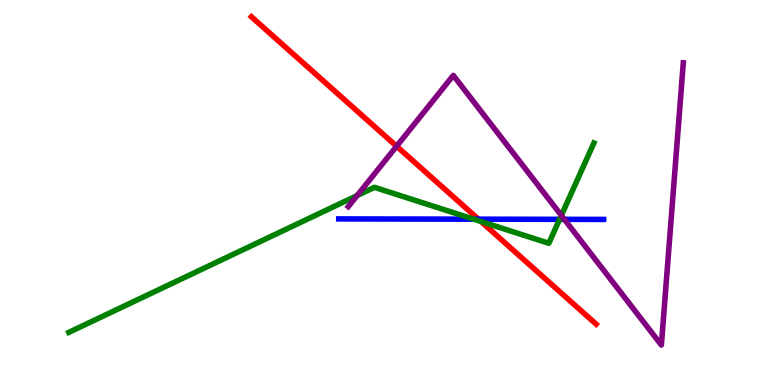[{'lines': ['blue', 'red'], 'intersections': [{'x': 6.17, 'y': 4.31}]}, {'lines': ['green', 'red'], 'intersections': [{'x': 6.21, 'y': 4.25}]}, {'lines': ['purple', 'red'], 'intersections': [{'x': 5.12, 'y': 6.2}]}, {'lines': ['blue', 'green'], 'intersections': [{'x': 6.11, 'y': 4.31}, {'x': 7.22, 'y': 4.3}]}, {'lines': ['blue', 'purple'], 'intersections': [{'x': 7.28, 'y': 4.3}]}, {'lines': ['green', 'purple'], 'intersections': [{'x': 4.61, 'y': 4.92}, {'x': 7.24, 'y': 4.4}]}]